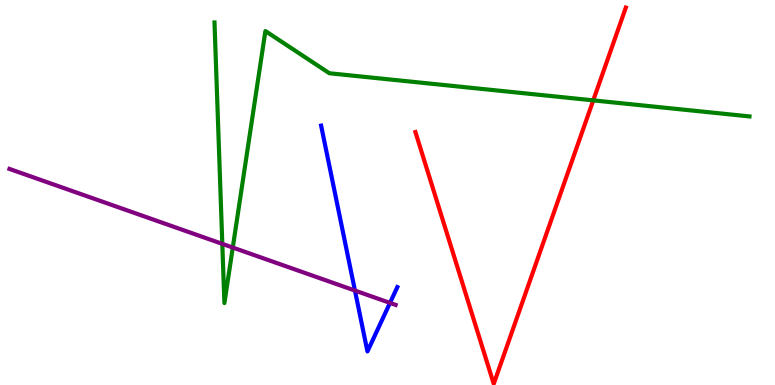[{'lines': ['blue', 'red'], 'intersections': []}, {'lines': ['green', 'red'], 'intersections': [{'x': 7.65, 'y': 7.39}]}, {'lines': ['purple', 'red'], 'intersections': []}, {'lines': ['blue', 'green'], 'intersections': []}, {'lines': ['blue', 'purple'], 'intersections': [{'x': 4.58, 'y': 2.45}, {'x': 5.03, 'y': 2.13}]}, {'lines': ['green', 'purple'], 'intersections': [{'x': 2.87, 'y': 3.67}, {'x': 3.0, 'y': 3.57}]}]